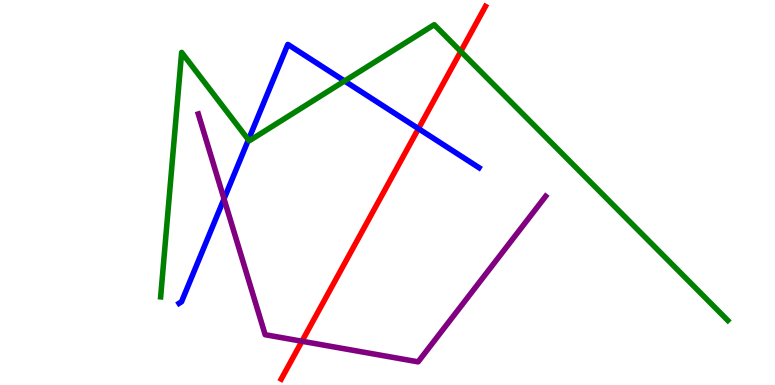[{'lines': ['blue', 'red'], 'intersections': [{'x': 5.4, 'y': 6.66}]}, {'lines': ['green', 'red'], 'intersections': [{'x': 5.95, 'y': 8.66}]}, {'lines': ['purple', 'red'], 'intersections': [{'x': 3.9, 'y': 1.14}]}, {'lines': ['blue', 'green'], 'intersections': [{'x': 3.21, 'y': 6.37}, {'x': 4.45, 'y': 7.9}]}, {'lines': ['blue', 'purple'], 'intersections': [{'x': 2.89, 'y': 4.83}]}, {'lines': ['green', 'purple'], 'intersections': []}]